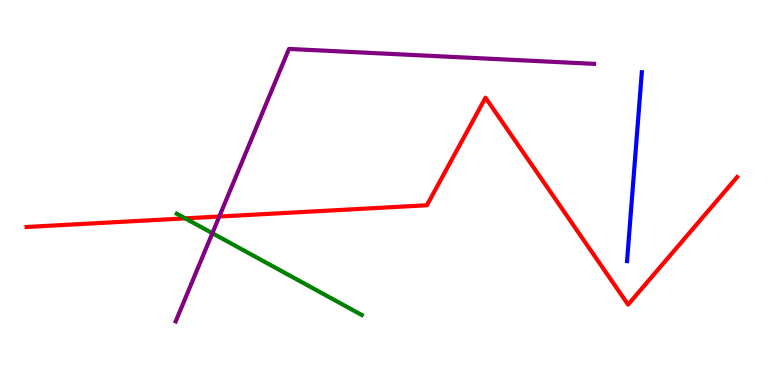[{'lines': ['blue', 'red'], 'intersections': []}, {'lines': ['green', 'red'], 'intersections': [{'x': 2.39, 'y': 4.33}]}, {'lines': ['purple', 'red'], 'intersections': [{'x': 2.83, 'y': 4.38}]}, {'lines': ['blue', 'green'], 'intersections': []}, {'lines': ['blue', 'purple'], 'intersections': []}, {'lines': ['green', 'purple'], 'intersections': [{'x': 2.74, 'y': 3.94}]}]